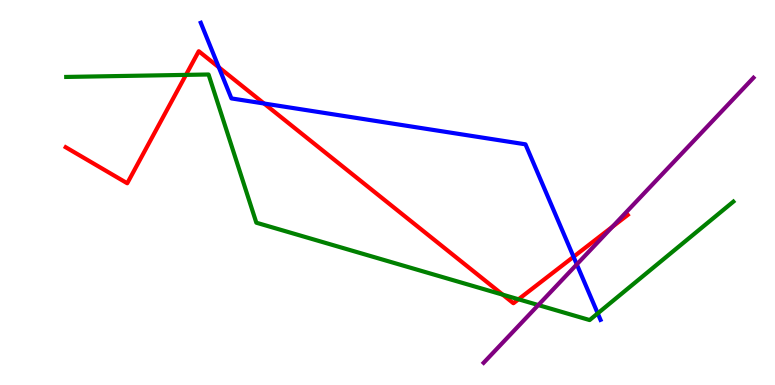[{'lines': ['blue', 'red'], 'intersections': [{'x': 2.82, 'y': 8.25}, {'x': 3.41, 'y': 7.31}, {'x': 7.4, 'y': 3.33}]}, {'lines': ['green', 'red'], 'intersections': [{'x': 2.4, 'y': 8.06}, {'x': 6.49, 'y': 2.35}, {'x': 6.69, 'y': 2.23}]}, {'lines': ['purple', 'red'], 'intersections': [{'x': 7.9, 'y': 4.11}]}, {'lines': ['blue', 'green'], 'intersections': [{'x': 7.71, 'y': 1.86}]}, {'lines': ['blue', 'purple'], 'intersections': [{'x': 7.44, 'y': 3.13}]}, {'lines': ['green', 'purple'], 'intersections': [{'x': 6.95, 'y': 2.08}]}]